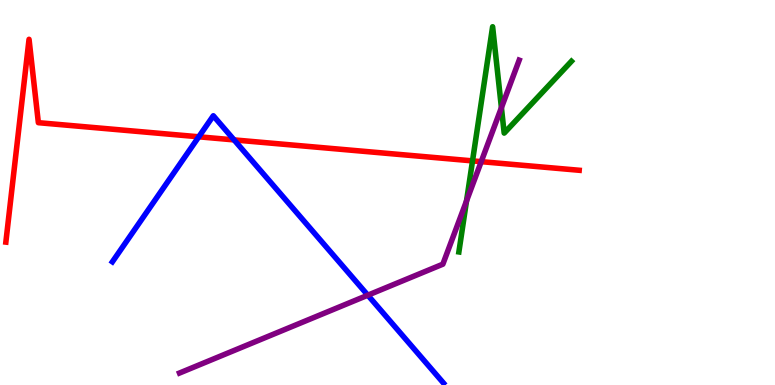[{'lines': ['blue', 'red'], 'intersections': [{'x': 2.56, 'y': 6.45}, {'x': 3.02, 'y': 6.37}]}, {'lines': ['green', 'red'], 'intersections': [{'x': 6.1, 'y': 5.82}]}, {'lines': ['purple', 'red'], 'intersections': [{'x': 6.21, 'y': 5.8}]}, {'lines': ['blue', 'green'], 'intersections': []}, {'lines': ['blue', 'purple'], 'intersections': [{'x': 4.75, 'y': 2.33}]}, {'lines': ['green', 'purple'], 'intersections': [{'x': 6.02, 'y': 4.78}, {'x': 6.47, 'y': 7.2}]}]